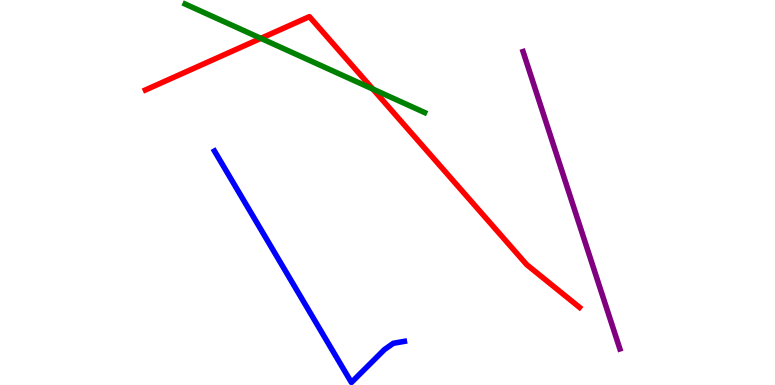[{'lines': ['blue', 'red'], 'intersections': []}, {'lines': ['green', 'red'], 'intersections': [{'x': 3.37, 'y': 9.0}, {'x': 4.81, 'y': 7.69}]}, {'lines': ['purple', 'red'], 'intersections': []}, {'lines': ['blue', 'green'], 'intersections': []}, {'lines': ['blue', 'purple'], 'intersections': []}, {'lines': ['green', 'purple'], 'intersections': []}]